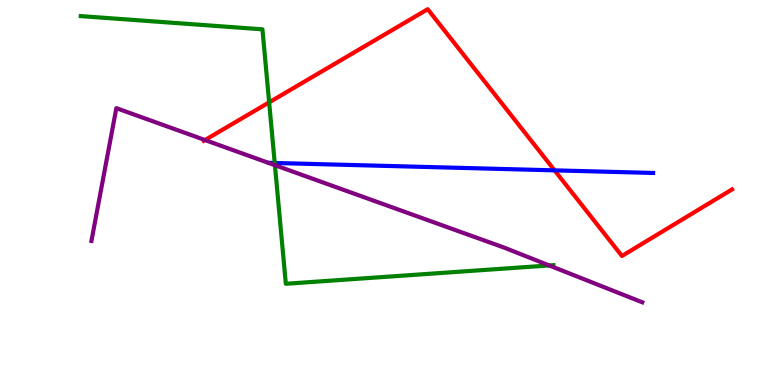[{'lines': ['blue', 'red'], 'intersections': [{'x': 7.16, 'y': 5.58}]}, {'lines': ['green', 'red'], 'intersections': [{'x': 3.47, 'y': 7.34}]}, {'lines': ['purple', 'red'], 'intersections': [{'x': 2.64, 'y': 6.36}]}, {'lines': ['blue', 'green'], 'intersections': [{'x': 3.54, 'y': 5.77}]}, {'lines': ['blue', 'purple'], 'intersections': []}, {'lines': ['green', 'purple'], 'intersections': [{'x': 3.55, 'y': 5.71}, {'x': 7.09, 'y': 3.11}]}]